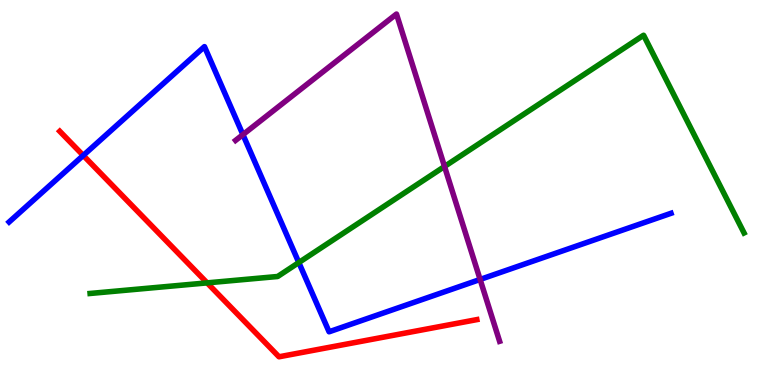[{'lines': ['blue', 'red'], 'intersections': [{'x': 1.07, 'y': 5.96}]}, {'lines': ['green', 'red'], 'intersections': [{'x': 2.67, 'y': 2.65}]}, {'lines': ['purple', 'red'], 'intersections': []}, {'lines': ['blue', 'green'], 'intersections': [{'x': 3.86, 'y': 3.18}]}, {'lines': ['blue', 'purple'], 'intersections': [{'x': 3.13, 'y': 6.5}, {'x': 6.19, 'y': 2.74}]}, {'lines': ['green', 'purple'], 'intersections': [{'x': 5.74, 'y': 5.68}]}]